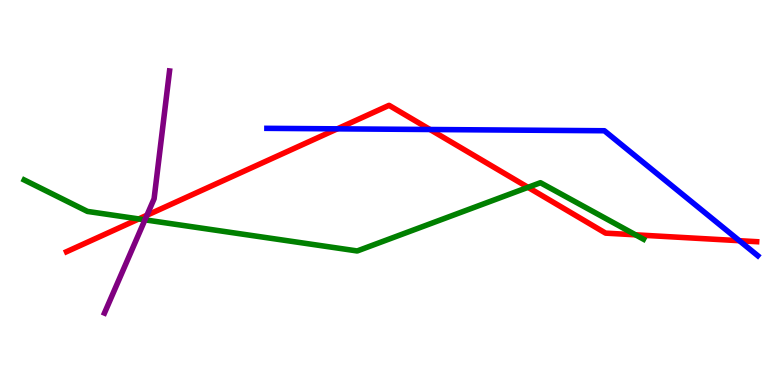[{'lines': ['blue', 'red'], 'intersections': [{'x': 4.35, 'y': 6.65}, {'x': 5.55, 'y': 6.64}, {'x': 9.54, 'y': 3.75}]}, {'lines': ['green', 'red'], 'intersections': [{'x': 1.79, 'y': 4.31}, {'x': 6.81, 'y': 5.13}, {'x': 8.2, 'y': 3.9}]}, {'lines': ['purple', 'red'], 'intersections': [{'x': 1.9, 'y': 4.41}]}, {'lines': ['blue', 'green'], 'intersections': []}, {'lines': ['blue', 'purple'], 'intersections': []}, {'lines': ['green', 'purple'], 'intersections': [{'x': 1.87, 'y': 4.29}]}]